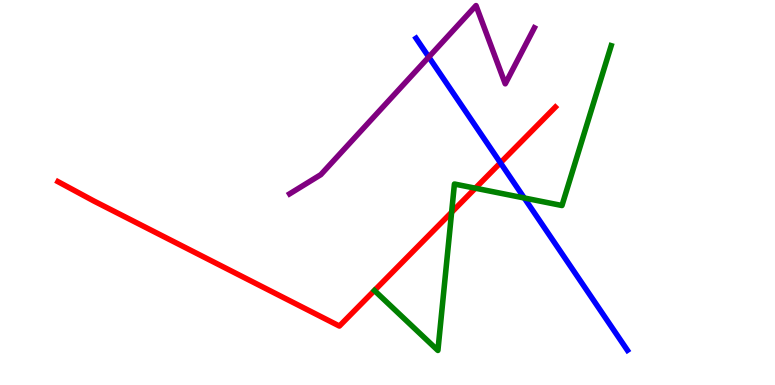[{'lines': ['blue', 'red'], 'intersections': [{'x': 6.46, 'y': 5.77}]}, {'lines': ['green', 'red'], 'intersections': [{'x': 5.83, 'y': 4.49}, {'x': 6.13, 'y': 5.11}]}, {'lines': ['purple', 'red'], 'intersections': []}, {'lines': ['blue', 'green'], 'intersections': [{'x': 6.76, 'y': 4.86}]}, {'lines': ['blue', 'purple'], 'intersections': [{'x': 5.53, 'y': 8.52}]}, {'lines': ['green', 'purple'], 'intersections': []}]